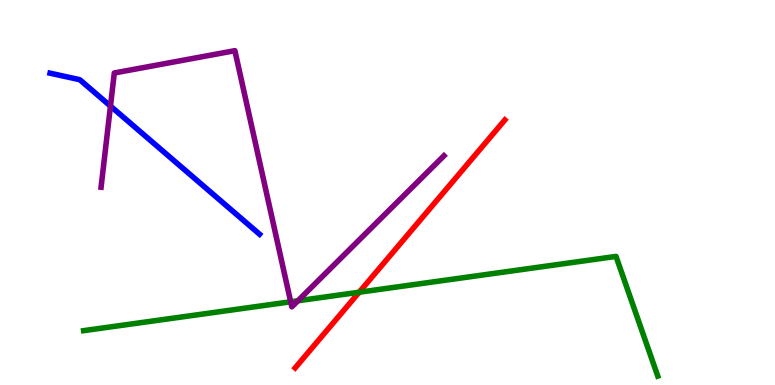[{'lines': ['blue', 'red'], 'intersections': []}, {'lines': ['green', 'red'], 'intersections': [{'x': 4.63, 'y': 2.41}]}, {'lines': ['purple', 'red'], 'intersections': []}, {'lines': ['blue', 'green'], 'intersections': []}, {'lines': ['blue', 'purple'], 'intersections': [{'x': 1.43, 'y': 7.24}]}, {'lines': ['green', 'purple'], 'intersections': [{'x': 3.75, 'y': 2.16}, {'x': 3.84, 'y': 2.19}]}]